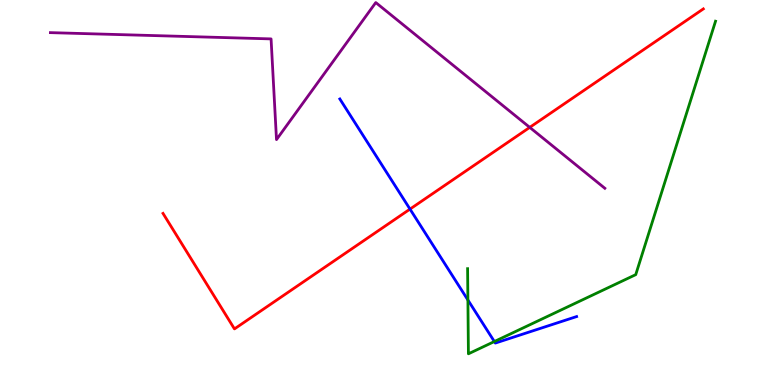[{'lines': ['blue', 'red'], 'intersections': [{'x': 5.29, 'y': 4.57}]}, {'lines': ['green', 'red'], 'intersections': []}, {'lines': ['purple', 'red'], 'intersections': [{'x': 6.84, 'y': 6.69}]}, {'lines': ['blue', 'green'], 'intersections': [{'x': 6.04, 'y': 2.21}, {'x': 6.38, 'y': 1.13}]}, {'lines': ['blue', 'purple'], 'intersections': []}, {'lines': ['green', 'purple'], 'intersections': []}]